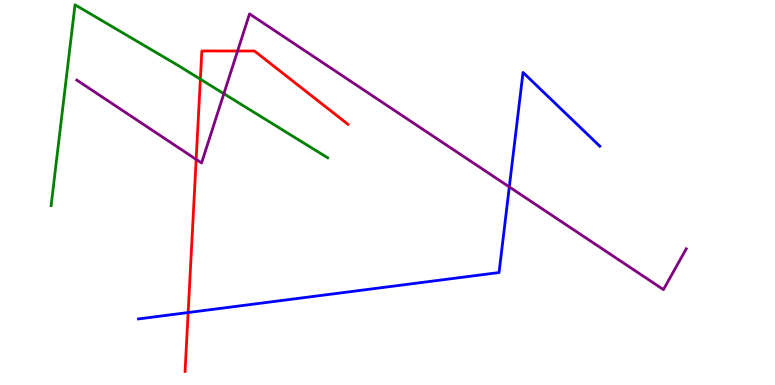[{'lines': ['blue', 'red'], 'intersections': [{'x': 2.43, 'y': 1.88}]}, {'lines': ['green', 'red'], 'intersections': [{'x': 2.59, 'y': 7.94}]}, {'lines': ['purple', 'red'], 'intersections': [{'x': 2.53, 'y': 5.86}, {'x': 3.07, 'y': 8.68}]}, {'lines': ['blue', 'green'], 'intersections': []}, {'lines': ['blue', 'purple'], 'intersections': [{'x': 6.57, 'y': 5.14}]}, {'lines': ['green', 'purple'], 'intersections': [{'x': 2.89, 'y': 7.57}]}]